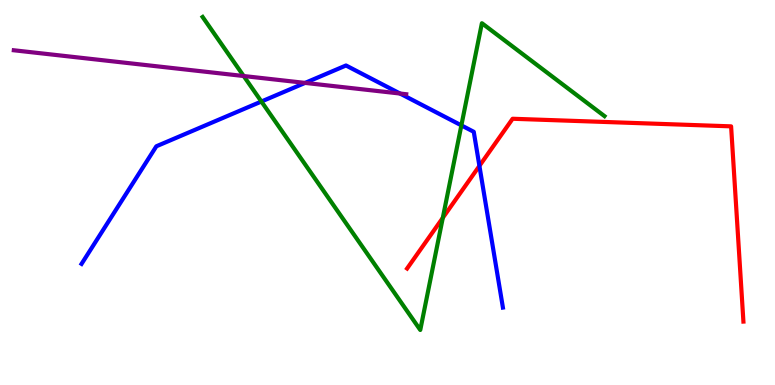[{'lines': ['blue', 'red'], 'intersections': [{'x': 6.19, 'y': 5.69}]}, {'lines': ['green', 'red'], 'intersections': [{'x': 5.71, 'y': 4.34}]}, {'lines': ['purple', 'red'], 'intersections': []}, {'lines': ['blue', 'green'], 'intersections': [{'x': 3.37, 'y': 7.36}, {'x': 5.95, 'y': 6.74}]}, {'lines': ['blue', 'purple'], 'intersections': [{'x': 3.94, 'y': 7.85}, {'x': 5.16, 'y': 7.57}]}, {'lines': ['green', 'purple'], 'intersections': [{'x': 3.14, 'y': 8.03}]}]